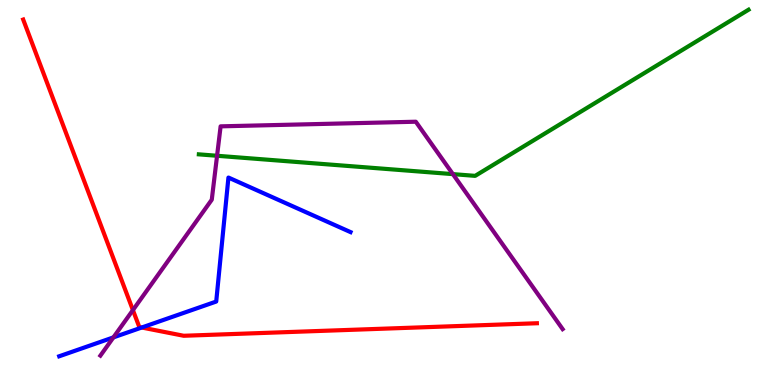[{'lines': ['blue', 'red'], 'intersections': [{'x': 1.83, 'y': 1.49}]}, {'lines': ['green', 'red'], 'intersections': []}, {'lines': ['purple', 'red'], 'intersections': [{'x': 1.71, 'y': 1.95}]}, {'lines': ['blue', 'green'], 'intersections': []}, {'lines': ['blue', 'purple'], 'intersections': [{'x': 1.46, 'y': 1.24}]}, {'lines': ['green', 'purple'], 'intersections': [{'x': 2.8, 'y': 5.95}, {'x': 5.84, 'y': 5.48}]}]